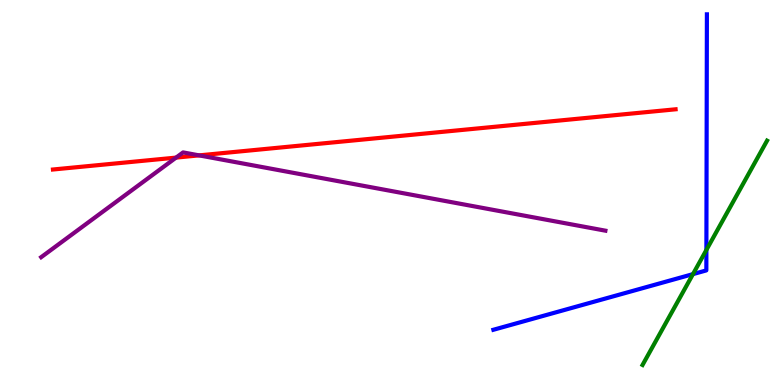[{'lines': ['blue', 'red'], 'intersections': []}, {'lines': ['green', 'red'], 'intersections': []}, {'lines': ['purple', 'red'], 'intersections': [{'x': 2.27, 'y': 5.91}, {'x': 2.57, 'y': 5.96}]}, {'lines': ['blue', 'green'], 'intersections': [{'x': 8.94, 'y': 2.88}, {'x': 9.11, 'y': 3.51}]}, {'lines': ['blue', 'purple'], 'intersections': []}, {'lines': ['green', 'purple'], 'intersections': []}]